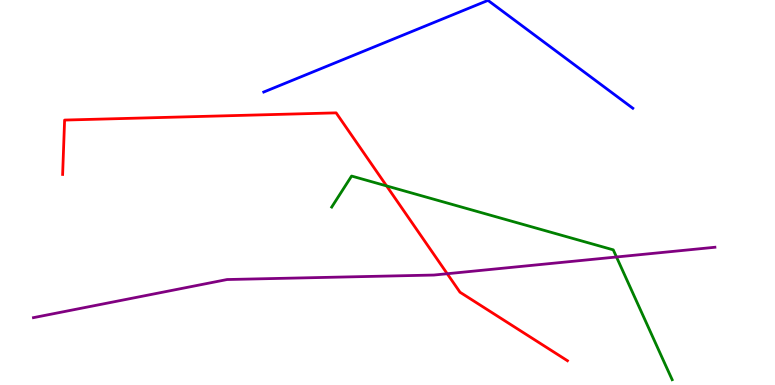[{'lines': ['blue', 'red'], 'intersections': []}, {'lines': ['green', 'red'], 'intersections': [{'x': 4.99, 'y': 5.17}]}, {'lines': ['purple', 'red'], 'intersections': [{'x': 5.77, 'y': 2.89}]}, {'lines': ['blue', 'green'], 'intersections': []}, {'lines': ['blue', 'purple'], 'intersections': []}, {'lines': ['green', 'purple'], 'intersections': [{'x': 7.95, 'y': 3.32}]}]